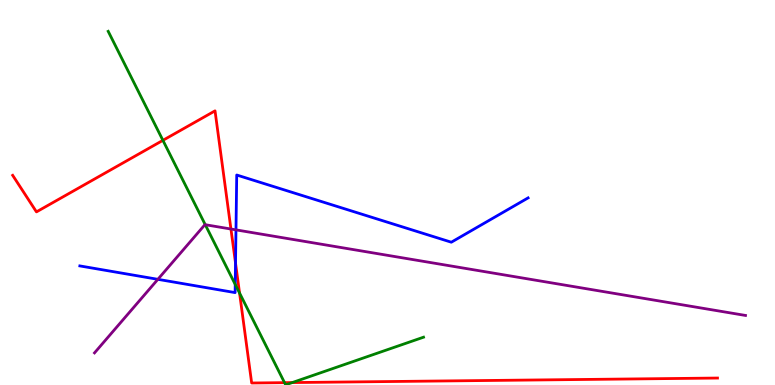[{'lines': ['blue', 'red'], 'intersections': [{'x': 3.04, 'y': 3.17}]}, {'lines': ['green', 'red'], 'intersections': [{'x': 2.1, 'y': 6.35}, {'x': 3.09, 'y': 2.39}, {'x': 3.67, 'y': 0.061}, {'x': 3.77, 'y': 0.0631}]}, {'lines': ['purple', 'red'], 'intersections': [{'x': 2.98, 'y': 4.05}]}, {'lines': ['blue', 'green'], 'intersections': [{'x': 3.04, 'y': 2.61}]}, {'lines': ['blue', 'purple'], 'intersections': [{'x': 2.04, 'y': 2.74}, {'x': 3.04, 'y': 4.03}]}, {'lines': ['green', 'purple'], 'intersections': [{'x': 2.65, 'y': 4.16}]}]